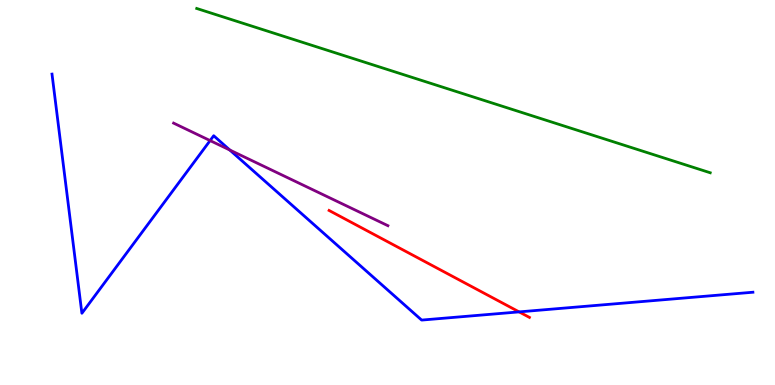[{'lines': ['blue', 'red'], 'intersections': [{'x': 6.7, 'y': 1.9}]}, {'lines': ['green', 'red'], 'intersections': []}, {'lines': ['purple', 'red'], 'intersections': []}, {'lines': ['blue', 'green'], 'intersections': []}, {'lines': ['blue', 'purple'], 'intersections': [{'x': 2.71, 'y': 6.35}, {'x': 2.96, 'y': 6.1}]}, {'lines': ['green', 'purple'], 'intersections': []}]